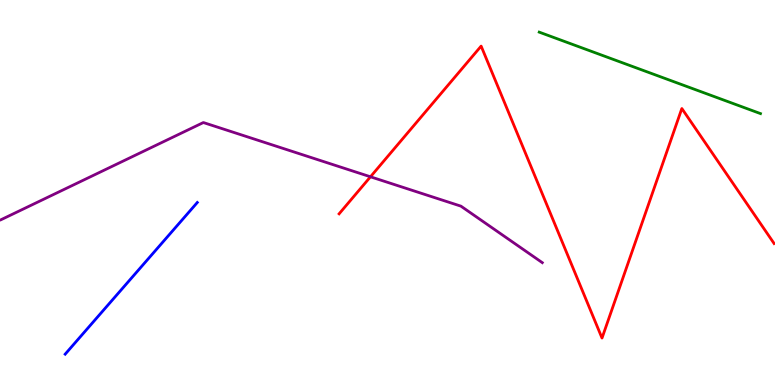[{'lines': ['blue', 'red'], 'intersections': []}, {'lines': ['green', 'red'], 'intersections': []}, {'lines': ['purple', 'red'], 'intersections': [{'x': 4.78, 'y': 5.41}]}, {'lines': ['blue', 'green'], 'intersections': []}, {'lines': ['blue', 'purple'], 'intersections': []}, {'lines': ['green', 'purple'], 'intersections': []}]